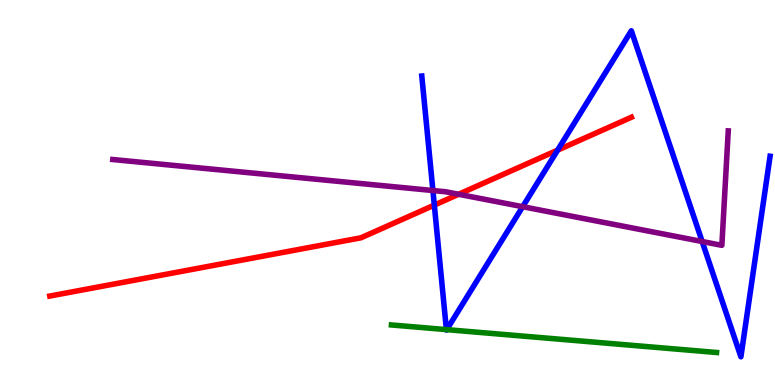[{'lines': ['blue', 'red'], 'intersections': [{'x': 5.6, 'y': 4.67}, {'x': 7.2, 'y': 6.1}]}, {'lines': ['green', 'red'], 'intersections': []}, {'lines': ['purple', 'red'], 'intersections': [{'x': 5.92, 'y': 4.95}]}, {'lines': ['blue', 'green'], 'intersections': [{'x': 5.76, 'y': 1.44}, {'x': 5.76, 'y': 1.44}]}, {'lines': ['blue', 'purple'], 'intersections': [{'x': 5.59, 'y': 5.05}, {'x': 6.74, 'y': 4.63}, {'x': 9.06, 'y': 3.73}]}, {'lines': ['green', 'purple'], 'intersections': []}]